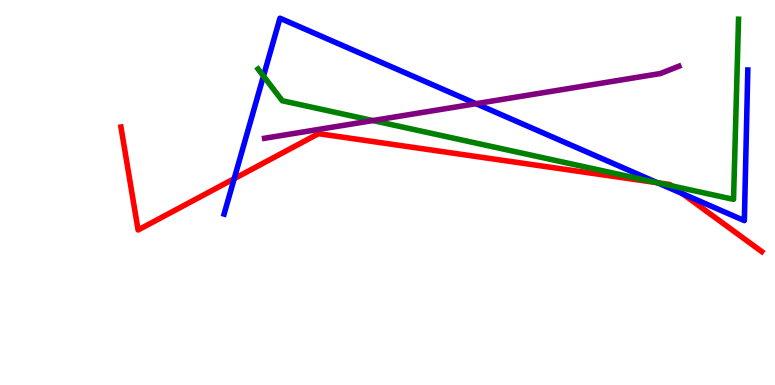[{'lines': ['blue', 'red'], 'intersections': [{'x': 3.02, 'y': 5.36}, {'x': 8.48, 'y': 5.25}, {'x': 8.8, 'y': 4.97}]}, {'lines': ['green', 'red'], 'intersections': [{'x': 8.49, 'y': 5.25}, {'x': 8.67, 'y': 5.17}]}, {'lines': ['purple', 'red'], 'intersections': []}, {'lines': ['blue', 'green'], 'intersections': [{'x': 3.4, 'y': 8.02}, {'x': 8.48, 'y': 5.25}]}, {'lines': ['blue', 'purple'], 'intersections': [{'x': 6.14, 'y': 7.31}]}, {'lines': ['green', 'purple'], 'intersections': [{'x': 4.81, 'y': 6.87}]}]